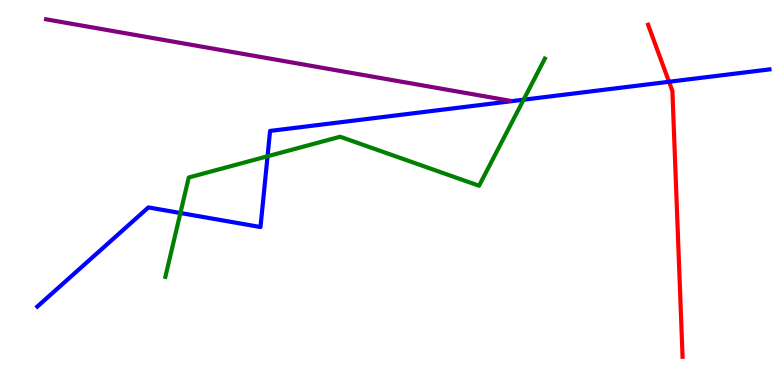[{'lines': ['blue', 'red'], 'intersections': [{'x': 8.63, 'y': 7.88}]}, {'lines': ['green', 'red'], 'intersections': []}, {'lines': ['purple', 'red'], 'intersections': []}, {'lines': ['blue', 'green'], 'intersections': [{'x': 2.33, 'y': 4.47}, {'x': 3.45, 'y': 5.94}, {'x': 6.76, 'y': 7.41}]}, {'lines': ['blue', 'purple'], 'intersections': []}, {'lines': ['green', 'purple'], 'intersections': []}]